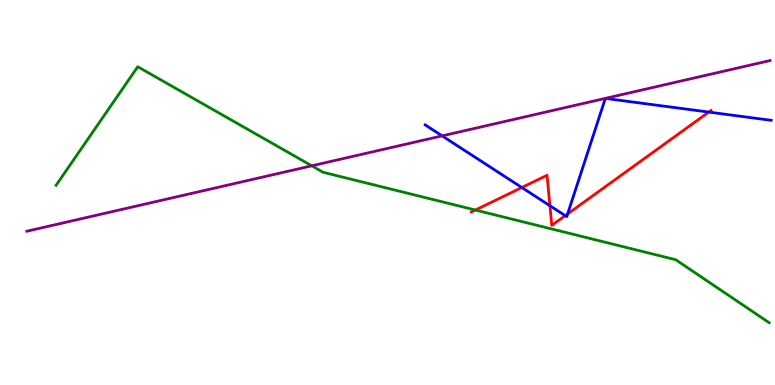[{'lines': ['blue', 'red'], 'intersections': [{'x': 6.73, 'y': 5.13}, {'x': 7.1, 'y': 4.66}, {'x': 7.29, 'y': 4.4}, {'x': 7.32, 'y': 4.44}, {'x': 9.15, 'y': 7.09}]}, {'lines': ['green', 'red'], 'intersections': [{'x': 6.13, 'y': 4.54}]}, {'lines': ['purple', 'red'], 'intersections': []}, {'lines': ['blue', 'green'], 'intersections': []}, {'lines': ['blue', 'purple'], 'intersections': [{'x': 5.7, 'y': 6.47}]}, {'lines': ['green', 'purple'], 'intersections': [{'x': 4.02, 'y': 5.69}]}]